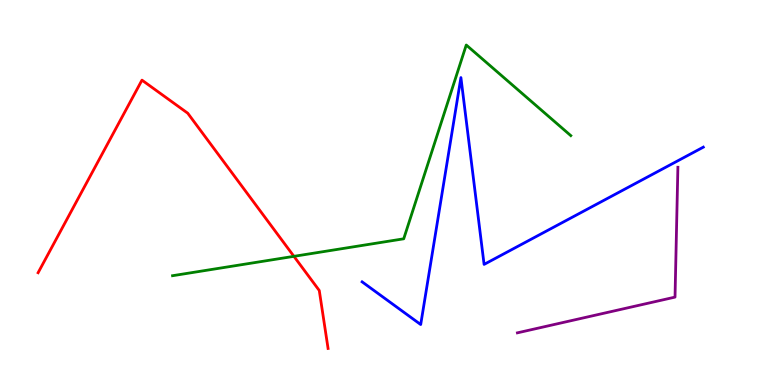[{'lines': ['blue', 'red'], 'intersections': []}, {'lines': ['green', 'red'], 'intersections': [{'x': 3.79, 'y': 3.34}]}, {'lines': ['purple', 'red'], 'intersections': []}, {'lines': ['blue', 'green'], 'intersections': []}, {'lines': ['blue', 'purple'], 'intersections': []}, {'lines': ['green', 'purple'], 'intersections': []}]